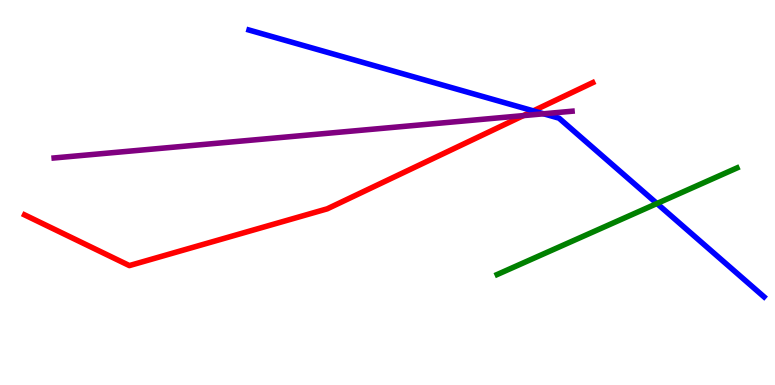[{'lines': ['blue', 'red'], 'intersections': [{'x': 6.88, 'y': 7.12}]}, {'lines': ['green', 'red'], 'intersections': []}, {'lines': ['purple', 'red'], 'intersections': [{'x': 6.75, 'y': 7.0}]}, {'lines': ['blue', 'green'], 'intersections': [{'x': 8.48, 'y': 4.71}]}, {'lines': ['blue', 'purple'], 'intersections': [{'x': 7.01, 'y': 7.04}]}, {'lines': ['green', 'purple'], 'intersections': []}]